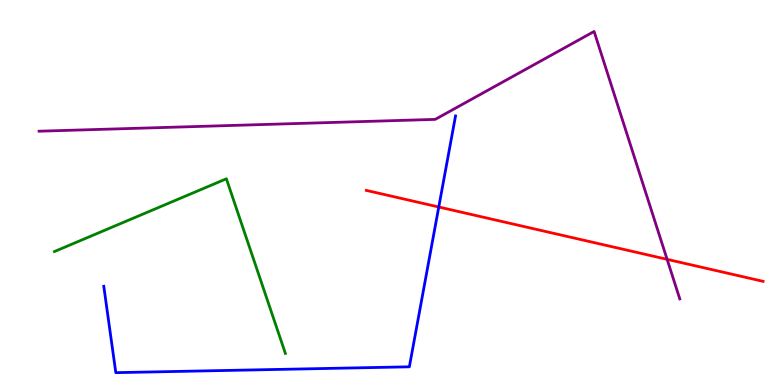[{'lines': ['blue', 'red'], 'intersections': [{'x': 5.66, 'y': 4.62}]}, {'lines': ['green', 'red'], 'intersections': []}, {'lines': ['purple', 'red'], 'intersections': [{'x': 8.61, 'y': 3.26}]}, {'lines': ['blue', 'green'], 'intersections': []}, {'lines': ['blue', 'purple'], 'intersections': []}, {'lines': ['green', 'purple'], 'intersections': []}]